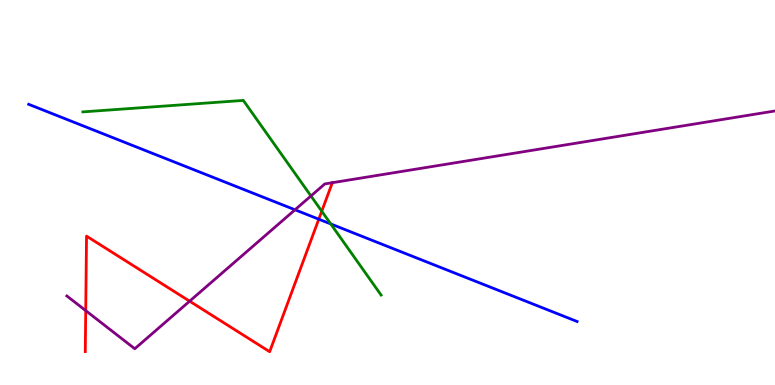[{'lines': ['blue', 'red'], 'intersections': [{'x': 4.11, 'y': 4.31}]}, {'lines': ['green', 'red'], 'intersections': [{'x': 4.15, 'y': 4.51}]}, {'lines': ['purple', 'red'], 'intersections': [{'x': 1.11, 'y': 1.93}, {'x': 2.45, 'y': 2.18}]}, {'lines': ['blue', 'green'], 'intersections': [{'x': 4.27, 'y': 4.18}]}, {'lines': ['blue', 'purple'], 'intersections': [{'x': 3.81, 'y': 4.55}]}, {'lines': ['green', 'purple'], 'intersections': [{'x': 4.01, 'y': 4.91}]}]